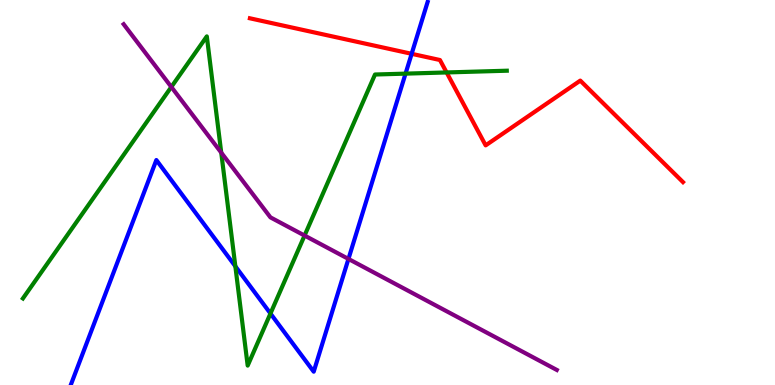[{'lines': ['blue', 'red'], 'intersections': [{'x': 5.31, 'y': 8.6}]}, {'lines': ['green', 'red'], 'intersections': [{'x': 5.76, 'y': 8.12}]}, {'lines': ['purple', 'red'], 'intersections': []}, {'lines': ['blue', 'green'], 'intersections': [{'x': 3.04, 'y': 3.08}, {'x': 3.49, 'y': 1.86}, {'x': 5.23, 'y': 8.09}]}, {'lines': ['blue', 'purple'], 'intersections': [{'x': 4.5, 'y': 3.27}]}, {'lines': ['green', 'purple'], 'intersections': [{'x': 2.21, 'y': 7.74}, {'x': 2.85, 'y': 6.04}, {'x': 3.93, 'y': 3.88}]}]